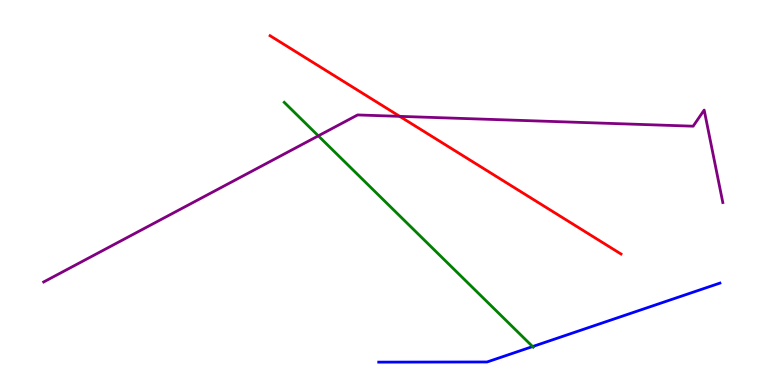[{'lines': ['blue', 'red'], 'intersections': []}, {'lines': ['green', 'red'], 'intersections': []}, {'lines': ['purple', 'red'], 'intersections': [{'x': 5.16, 'y': 6.98}]}, {'lines': ['blue', 'green'], 'intersections': [{'x': 6.87, 'y': 0.999}]}, {'lines': ['blue', 'purple'], 'intersections': []}, {'lines': ['green', 'purple'], 'intersections': [{'x': 4.11, 'y': 6.47}]}]